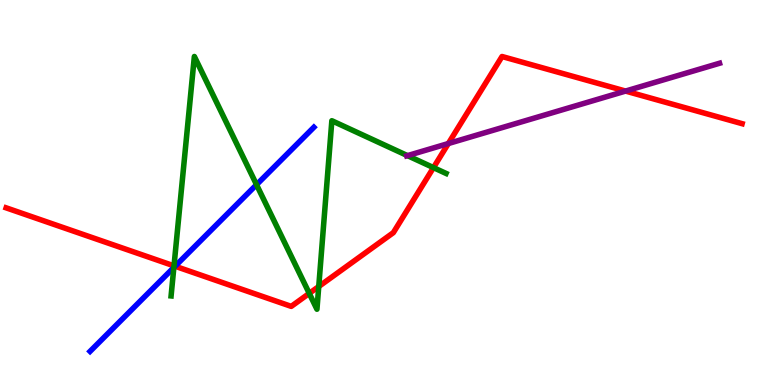[{'lines': ['blue', 'red'], 'intersections': [{'x': 2.26, 'y': 3.08}]}, {'lines': ['green', 'red'], 'intersections': [{'x': 2.25, 'y': 3.09}, {'x': 3.99, 'y': 2.38}, {'x': 4.11, 'y': 2.56}, {'x': 5.59, 'y': 5.65}]}, {'lines': ['purple', 'red'], 'intersections': [{'x': 5.78, 'y': 6.27}, {'x': 8.07, 'y': 7.63}]}, {'lines': ['blue', 'green'], 'intersections': [{'x': 2.24, 'y': 3.05}, {'x': 3.31, 'y': 5.2}]}, {'lines': ['blue', 'purple'], 'intersections': []}, {'lines': ['green', 'purple'], 'intersections': [{'x': 5.26, 'y': 5.96}]}]